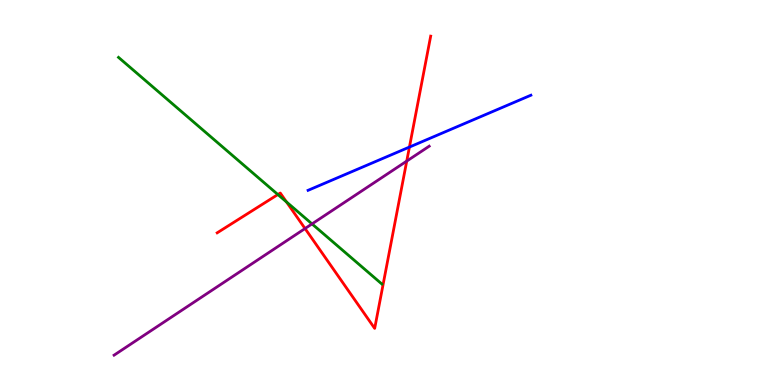[{'lines': ['blue', 'red'], 'intersections': [{'x': 5.28, 'y': 6.18}]}, {'lines': ['green', 'red'], 'intersections': [{'x': 3.59, 'y': 4.95}, {'x': 3.7, 'y': 4.75}]}, {'lines': ['purple', 'red'], 'intersections': [{'x': 3.94, 'y': 4.06}, {'x': 5.25, 'y': 5.82}]}, {'lines': ['blue', 'green'], 'intersections': []}, {'lines': ['blue', 'purple'], 'intersections': []}, {'lines': ['green', 'purple'], 'intersections': [{'x': 4.03, 'y': 4.18}]}]